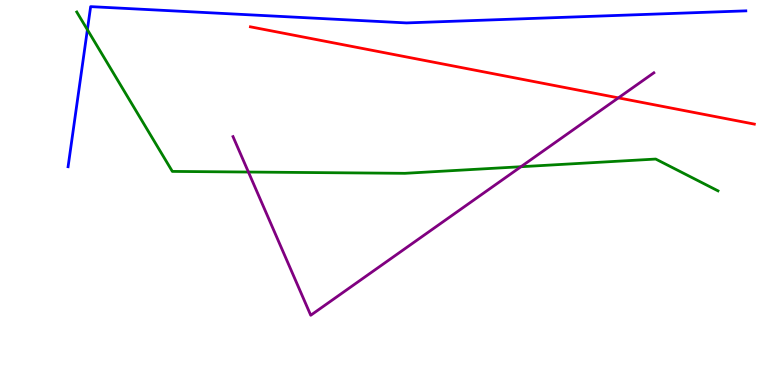[{'lines': ['blue', 'red'], 'intersections': []}, {'lines': ['green', 'red'], 'intersections': []}, {'lines': ['purple', 'red'], 'intersections': [{'x': 7.98, 'y': 7.46}]}, {'lines': ['blue', 'green'], 'intersections': [{'x': 1.13, 'y': 9.23}]}, {'lines': ['blue', 'purple'], 'intersections': []}, {'lines': ['green', 'purple'], 'intersections': [{'x': 3.21, 'y': 5.53}, {'x': 6.72, 'y': 5.67}]}]